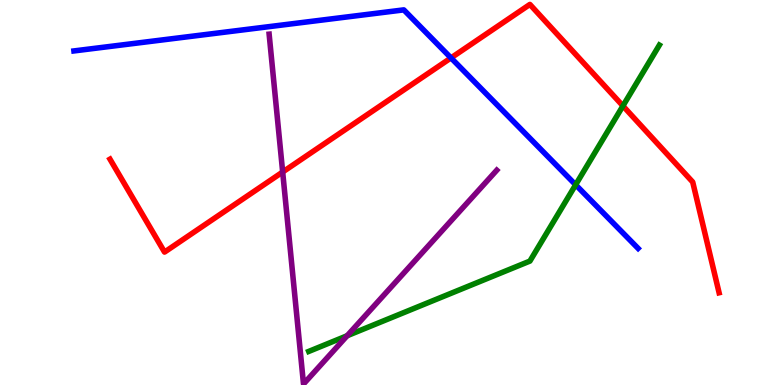[{'lines': ['blue', 'red'], 'intersections': [{'x': 5.82, 'y': 8.5}]}, {'lines': ['green', 'red'], 'intersections': [{'x': 8.04, 'y': 7.25}]}, {'lines': ['purple', 'red'], 'intersections': [{'x': 3.65, 'y': 5.53}]}, {'lines': ['blue', 'green'], 'intersections': [{'x': 7.43, 'y': 5.2}]}, {'lines': ['blue', 'purple'], 'intersections': []}, {'lines': ['green', 'purple'], 'intersections': [{'x': 4.48, 'y': 1.28}]}]